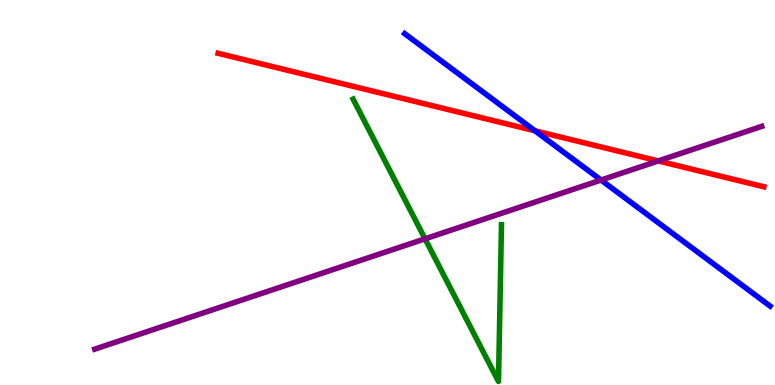[{'lines': ['blue', 'red'], 'intersections': [{'x': 6.9, 'y': 6.6}]}, {'lines': ['green', 'red'], 'intersections': []}, {'lines': ['purple', 'red'], 'intersections': [{'x': 8.49, 'y': 5.82}]}, {'lines': ['blue', 'green'], 'intersections': []}, {'lines': ['blue', 'purple'], 'intersections': [{'x': 7.76, 'y': 5.32}]}, {'lines': ['green', 'purple'], 'intersections': [{'x': 5.48, 'y': 3.8}]}]